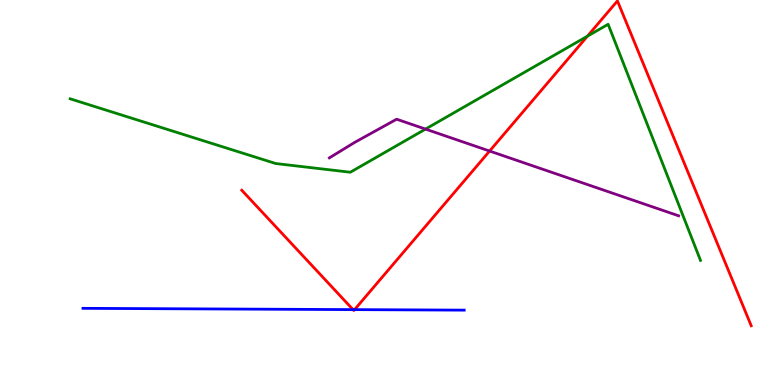[{'lines': ['blue', 'red'], 'intersections': [{'x': 4.56, 'y': 1.96}, {'x': 4.58, 'y': 1.96}]}, {'lines': ['green', 'red'], 'intersections': [{'x': 7.58, 'y': 9.06}]}, {'lines': ['purple', 'red'], 'intersections': [{'x': 6.32, 'y': 6.08}]}, {'lines': ['blue', 'green'], 'intersections': []}, {'lines': ['blue', 'purple'], 'intersections': []}, {'lines': ['green', 'purple'], 'intersections': [{'x': 5.49, 'y': 6.65}]}]